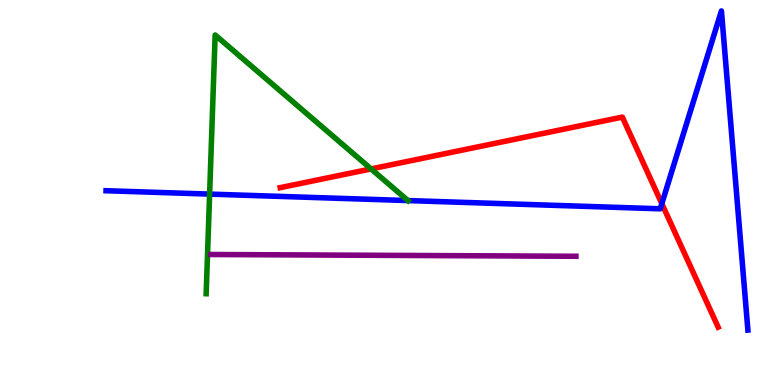[{'lines': ['blue', 'red'], 'intersections': [{'x': 8.54, 'y': 4.71}]}, {'lines': ['green', 'red'], 'intersections': [{'x': 4.79, 'y': 5.61}]}, {'lines': ['purple', 'red'], 'intersections': []}, {'lines': ['blue', 'green'], 'intersections': [{'x': 2.7, 'y': 4.96}, {'x': 5.26, 'y': 4.79}]}, {'lines': ['blue', 'purple'], 'intersections': []}, {'lines': ['green', 'purple'], 'intersections': []}]